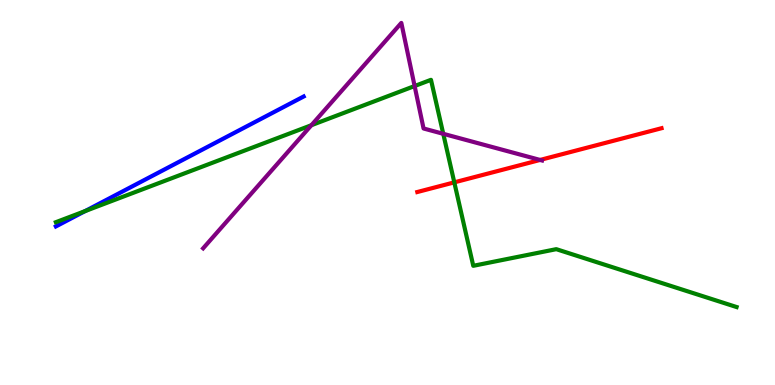[{'lines': ['blue', 'red'], 'intersections': []}, {'lines': ['green', 'red'], 'intersections': [{'x': 5.86, 'y': 5.26}]}, {'lines': ['purple', 'red'], 'intersections': [{'x': 6.97, 'y': 5.85}]}, {'lines': ['blue', 'green'], 'intersections': [{'x': 1.1, 'y': 4.52}]}, {'lines': ['blue', 'purple'], 'intersections': []}, {'lines': ['green', 'purple'], 'intersections': [{'x': 4.02, 'y': 6.75}, {'x': 5.35, 'y': 7.77}, {'x': 5.72, 'y': 6.52}]}]